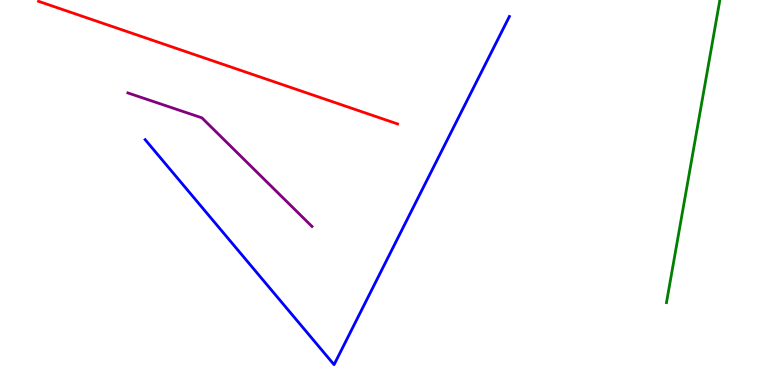[{'lines': ['blue', 'red'], 'intersections': []}, {'lines': ['green', 'red'], 'intersections': []}, {'lines': ['purple', 'red'], 'intersections': []}, {'lines': ['blue', 'green'], 'intersections': []}, {'lines': ['blue', 'purple'], 'intersections': []}, {'lines': ['green', 'purple'], 'intersections': []}]